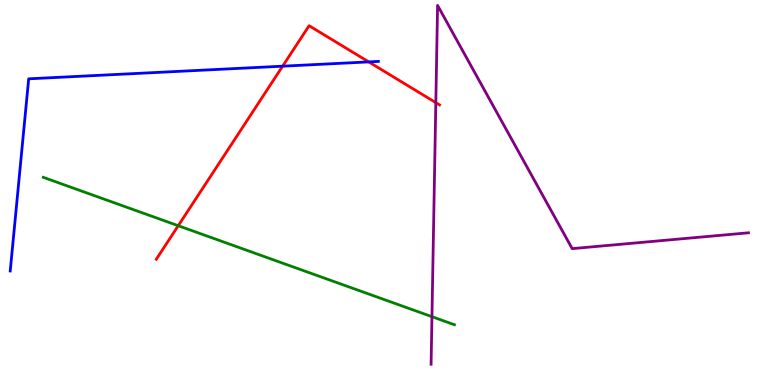[{'lines': ['blue', 'red'], 'intersections': [{'x': 3.65, 'y': 8.28}, {'x': 4.76, 'y': 8.39}]}, {'lines': ['green', 'red'], 'intersections': [{'x': 2.3, 'y': 4.14}]}, {'lines': ['purple', 'red'], 'intersections': [{'x': 5.62, 'y': 7.33}]}, {'lines': ['blue', 'green'], 'intersections': []}, {'lines': ['blue', 'purple'], 'intersections': []}, {'lines': ['green', 'purple'], 'intersections': [{'x': 5.57, 'y': 1.77}]}]